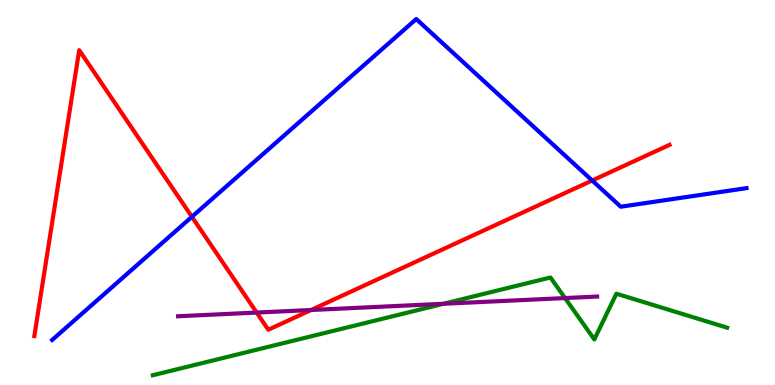[{'lines': ['blue', 'red'], 'intersections': [{'x': 2.48, 'y': 4.37}, {'x': 7.64, 'y': 5.31}]}, {'lines': ['green', 'red'], 'intersections': []}, {'lines': ['purple', 'red'], 'intersections': [{'x': 3.31, 'y': 1.88}, {'x': 4.01, 'y': 1.95}]}, {'lines': ['blue', 'green'], 'intersections': []}, {'lines': ['blue', 'purple'], 'intersections': []}, {'lines': ['green', 'purple'], 'intersections': [{'x': 5.72, 'y': 2.11}, {'x': 7.29, 'y': 2.26}]}]